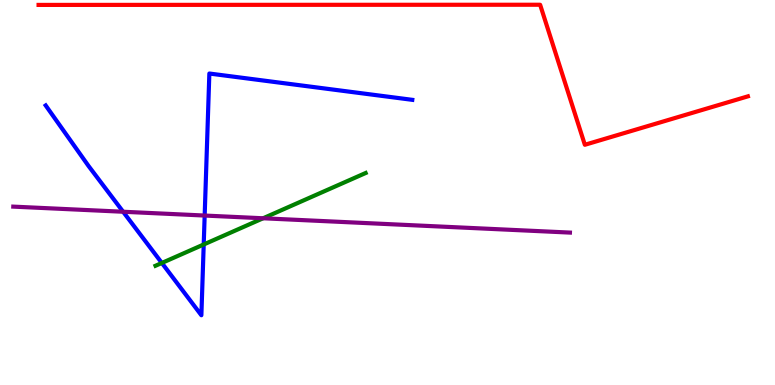[{'lines': ['blue', 'red'], 'intersections': []}, {'lines': ['green', 'red'], 'intersections': []}, {'lines': ['purple', 'red'], 'intersections': []}, {'lines': ['blue', 'green'], 'intersections': [{'x': 2.09, 'y': 3.17}, {'x': 2.63, 'y': 3.65}]}, {'lines': ['blue', 'purple'], 'intersections': [{'x': 1.59, 'y': 4.5}, {'x': 2.64, 'y': 4.4}]}, {'lines': ['green', 'purple'], 'intersections': [{'x': 3.39, 'y': 4.33}]}]